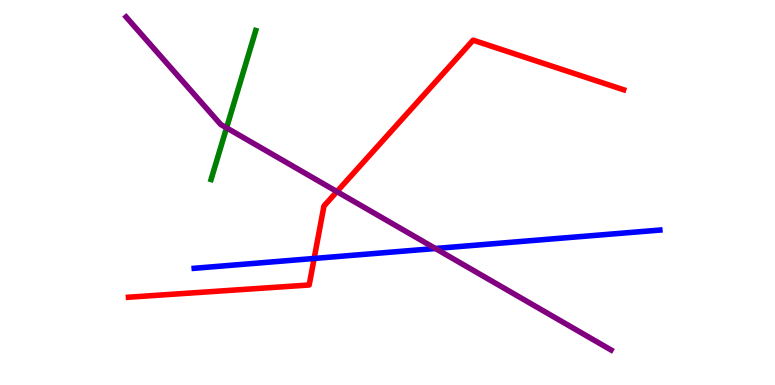[{'lines': ['blue', 'red'], 'intersections': [{'x': 4.05, 'y': 3.29}]}, {'lines': ['green', 'red'], 'intersections': []}, {'lines': ['purple', 'red'], 'intersections': [{'x': 4.35, 'y': 5.02}]}, {'lines': ['blue', 'green'], 'intersections': []}, {'lines': ['blue', 'purple'], 'intersections': [{'x': 5.62, 'y': 3.55}]}, {'lines': ['green', 'purple'], 'intersections': [{'x': 2.92, 'y': 6.68}]}]